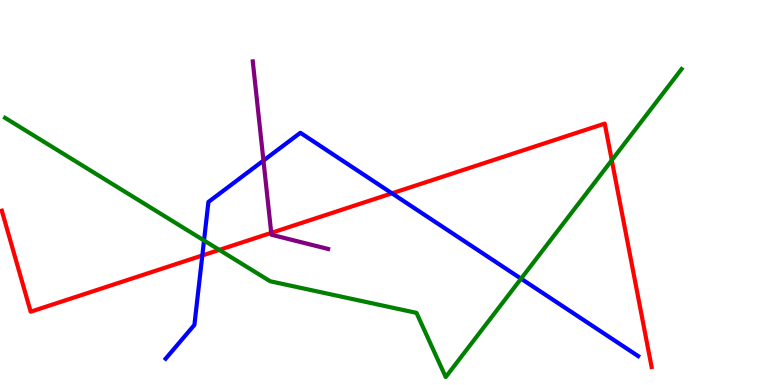[{'lines': ['blue', 'red'], 'intersections': [{'x': 2.61, 'y': 3.36}, {'x': 5.06, 'y': 4.98}]}, {'lines': ['green', 'red'], 'intersections': [{'x': 2.83, 'y': 3.51}, {'x': 7.89, 'y': 5.84}]}, {'lines': ['purple', 'red'], 'intersections': [{'x': 3.5, 'y': 3.95}]}, {'lines': ['blue', 'green'], 'intersections': [{'x': 2.63, 'y': 3.75}, {'x': 6.72, 'y': 2.76}]}, {'lines': ['blue', 'purple'], 'intersections': [{'x': 3.4, 'y': 5.83}]}, {'lines': ['green', 'purple'], 'intersections': []}]